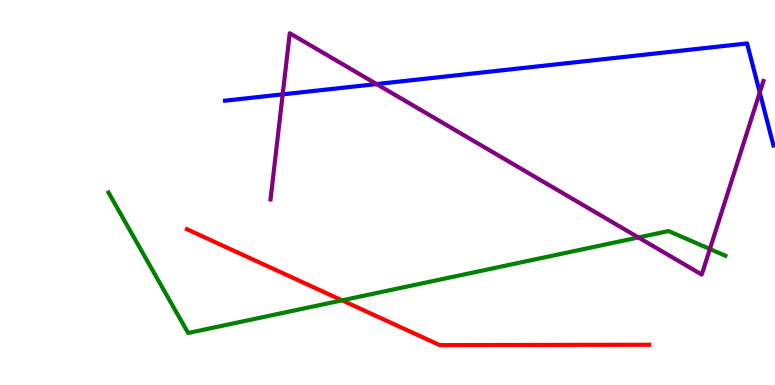[{'lines': ['blue', 'red'], 'intersections': []}, {'lines': ['green', 'red'], 'intersections': [{'x': 4.41, 'y': 2.2}]}, {'lines': ['purple', 'red'], 'intersections': []}, {'lines': ['blue', 'green'], 'intersections': []}, {'lines': ['blue', 'purple'], 'intersections': [{'x': 3.65, 'y': 7.55}, {'x': 4.86, 'y': 7.82}, {'x': 9.8, 'y': 7.6}]}, {'lines': ['green', 'purple'], 'intersections': [{'x': 8.24, 'y': 3.83}, {'x': 9.16, 'y': 3.53}]}]